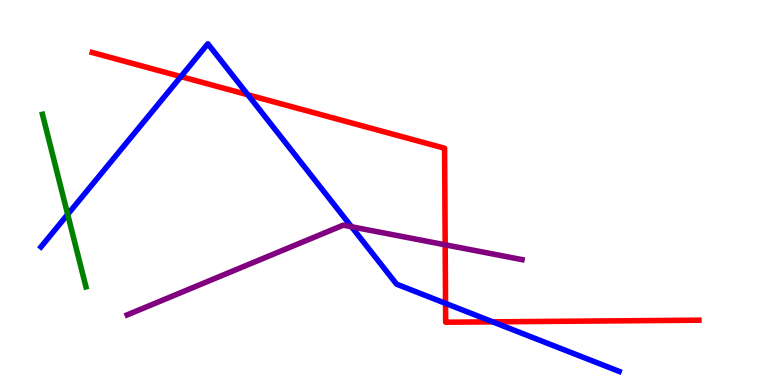[{'lines': ['blue', 'red'], 'intersections': [{'x': 2.33, 'y': 8.01}, {'x': 3.2, 'y': 7.54}, {'x': 5.75, 'y': 2.12}, {'x': 6.36, 'y': 1.64}]}, {'lines': ['green', 'red'], 'intersections': []}, {'lines': ['purple', 'red'], 'intersections': [{'x': 5.74, 'y': 3.64}]}, {'lines': ['blue', 'green'], 'intersections': [{'x': 0.873, 'y': 4.43}]}, {'lines': ['blue', 'purple'], 'intersections': [{'x': 4.54, 'y': 4.11}]}, {'lines': ['green', 'purple'], 'intersections': []}]